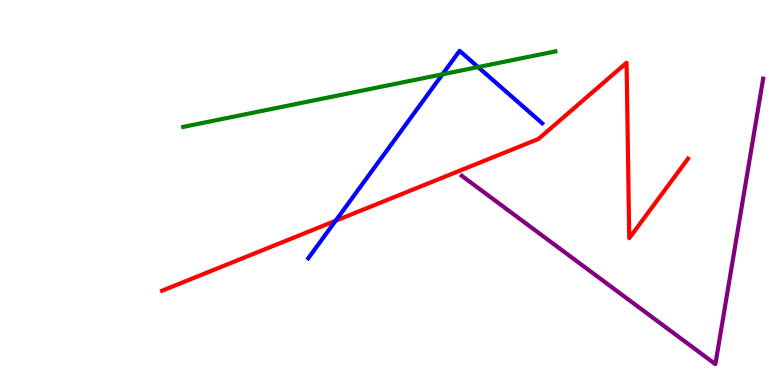[{'lines': ['blue', 'red'], 'intersections': [{'x': 4.33, 'y': 4.27}]}, {'lines': ['green', 'red'], 'intersections': []}, {'lines': ['purple', 'red'], 'intersections': []}, {'lines': ['blue', 'green'], 'intersections': [{'x': 5.71, 'y': 8.07}, {'x': 6.17, 'y': 8.26}]}, {'lines': ['blue', 'purple'], 'intersections': []}, {'lines': ['green', 'purple'], 'intersections': []}]